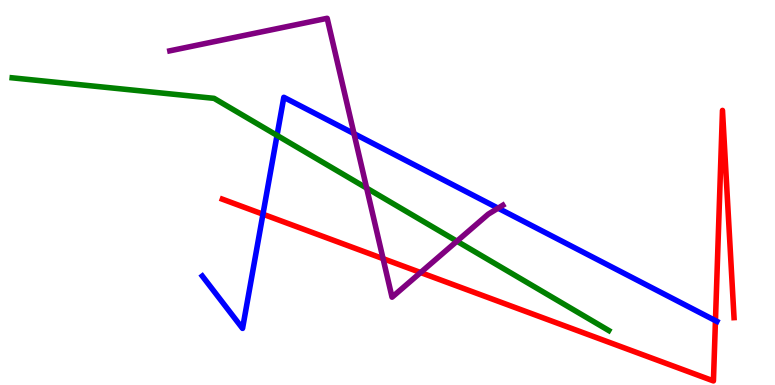[{'lines': ['blue', 'red'], 'intersections': [{'x': 3.39, 'y': 4.44}, {'x': 9.23, 'y': 1.67}]}, {'lines': ['green', 'red'], 'intersections': []}, {'lines': ['purple', 'red'], 'intersections': [{'x': 4.94, 'y': 3.28}, {'x': 5.43, 'y': 2.92}]}, {'lines': ['blue', 'green'], 'intersections': [{'x': 3.57, 'y': 6.48}]}, {'lines': ['blue', 'purple'], 'intersections': [{'x': 4.57, 'y': 6.53}, {'x': 6.43, 'y': 4.59}]}, {'lines': ['green', 'purple'], 'intersections': [{'x': 4.73, 'y': 5.11}, {'x': 5.9, 'y': 3.74}]}]